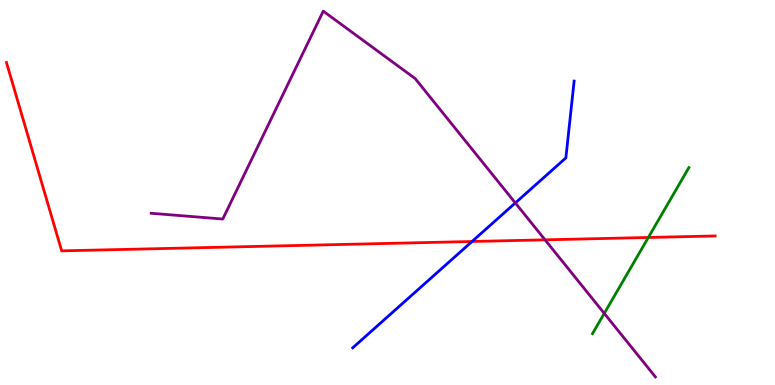[{'lines': ['blue', 'red'], 'intersections': [{'x': 6.09, 'y': 3.73}]}, {'lines': ['green', 'red'], 'intersections': [{'x': 8.37, 'y': 3.83}]}, {'lines': ['purple', 'red'], 'intersections': [{'x': 7.03, 'y': 3.77}]}, {'lines': ['blue', 'green'], 'intersections': []}, {'lines': ['blue', 'purple'], 'intersections': [{'x': 6.65, 'y': 4.73}]}, {'lines': ['green', 'purple'], 'intersections': [{'x': 7.8, 'y': 1.86}]}]